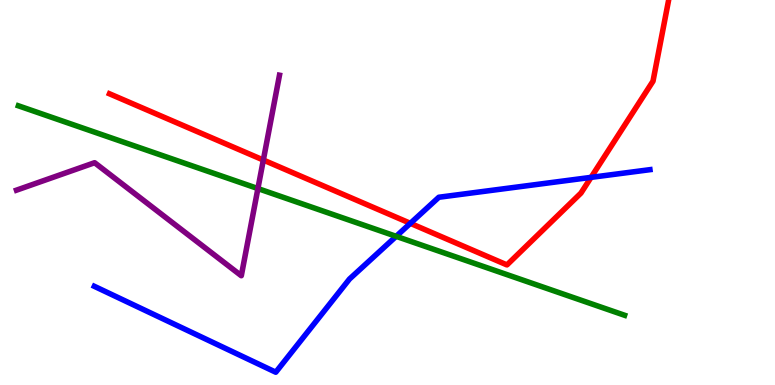[{'lines': ['blue', 'red'], 'intersections': [{'x': 5.29, 'y': 4.2}, {'x': 7.63, 'y': 5.39}]}, {'lines': ['green', 'red'], 'intersections': []}, {'lines': ['purple', 'red'], 'intersections': [{'x': 3.4, 'y': 5.84}]}, {'lines': ['blue', 'green'], 'intersections': [{'x': 5.11, 'y': 3.86}]}, {'lines': ['blue', 'purple'], 'intersections': []}, {'lines': ['green', 'purple'], 'intersections': [{'x': 3.33, 'y': 5.1}]}]